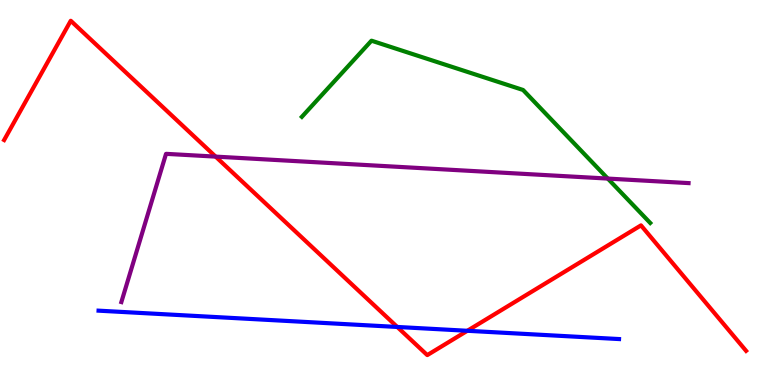[{'lines': ['blue', 'red'], 'intersections': [{'x': 5.13, 'y': 1.51}, {'x': 6.03, 'y': 1.41}]}, {'lines': ['green', 'red'], 'intersections': []}, {'lines': ['purple', 'red'], 'intersections': [{'x': 2.78, 'y': 5.93}]}, {'lines': ['blue', 'green'], 'intersections': []}, {'lines': ['blue', 'purple'], 'intersections': []}, {'lines': ['green', 'purple'], 'intersections': [{'x': 7.84, 'y': 5.36}]}]